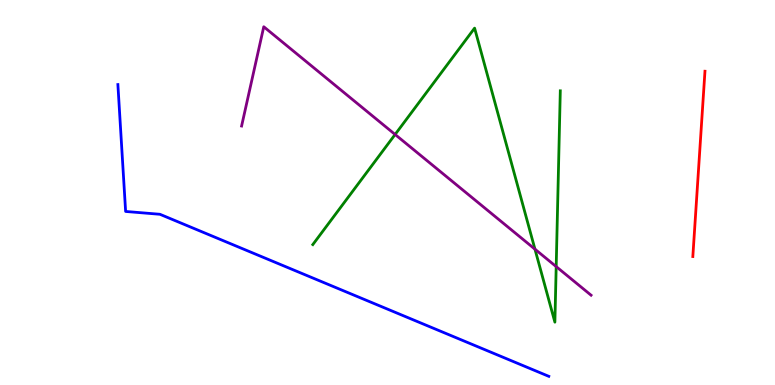[{'lines': ['blue', 'red'], 'intersections': []}, {'lines': ['green', 'red'], 'intersections': []}, {'lines': ['purple', 'red'], 'intersections': []}, {'lines': ['blue', 'green'], 'intersections': []}, {'lines': ['blue', 'purple'], 'intersections': []}, {'lines': ['green', 'purple'], 'intersections': [{'x': 5.1, 'y': 6.51}, {'x': 6.9, 'y': 3.53}, {'x': 7.18, 'y': 3.08}]}]